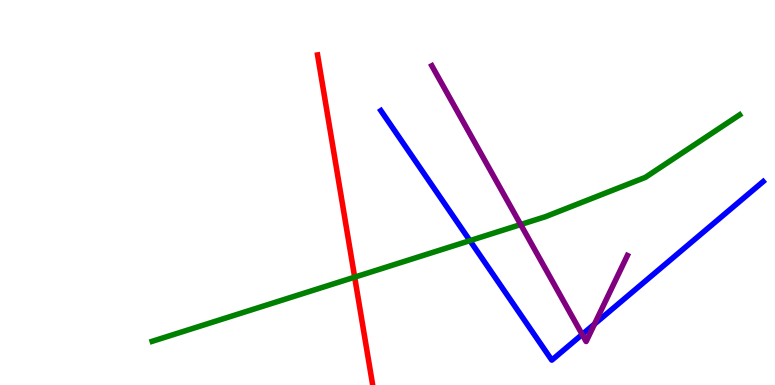[{'lines': ['blue', 'red'], 'intersections': []}, {'lines': ['green', 'red'], 'intersections': [{'x': 4.58, 'y': 2.8}]}, {'lines': ['purple', 'red'], 'intersections': []}, {'lines': ['blue', 'green'], 'intersections': [{'x': 6.06, 'y': 3.75}]}, {'lines': ['blue', 'purple'], 'intersections': [{'x': 7.51, 'y': 1.31}, {'x': 7.67, 'y': 1.58}]}, {'lines': ['green', 'purple'], 'intersections': [{'x': 6.72, 'y': 4.17}]}]